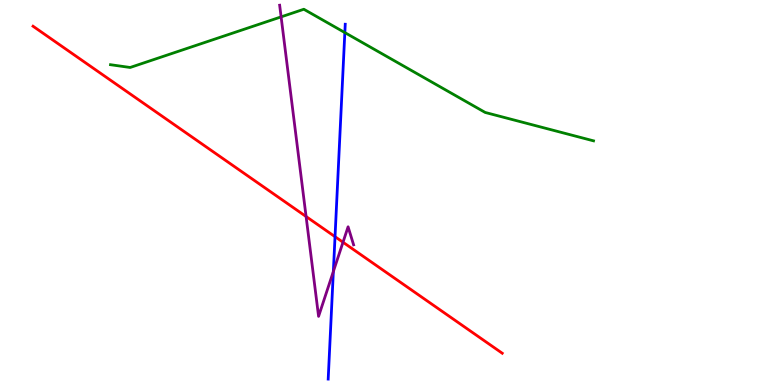[{'lines': ['blue', 'red'], 'intersections': [{'x': 4.32, 'y': 3.85}]}, {'lines': ['green', 'red'], 'intersections': []}, {'lines': ['purple', 'red'], 'intersections': [{'x': 3.95, 'y': 4.38}, {'x': 4.43, 'y': 3.71}]}, {'lines': ['blue', 'green'], 'intersections': [{'x': 4.45, 'y': 9.15}]}, {'lines': ['blue', 'purple'], 'intersections': [{'x': 4.3, 'y': 2.95}]}, {'lines': ['green', 'purple'], 'intersections': [{'x': 3.63, 'y': 9.56}]}]